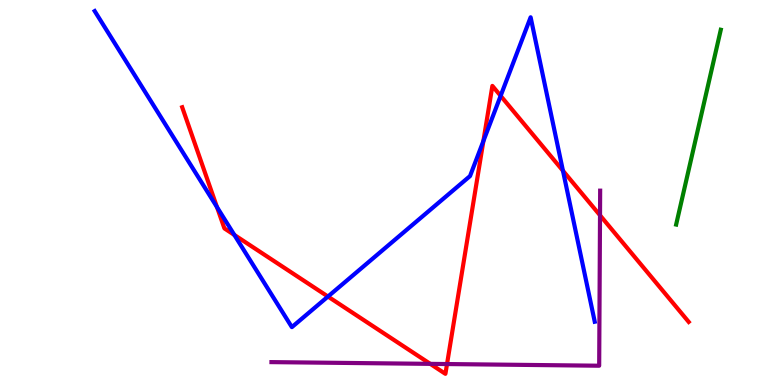[{'lines': ['blue', 'red'], 'intersections': [{'x': 2.8, 'y': 4.62}, {'x': 3.02, 'y': 3.9}, {'x': 4.23, 'y': 2.3}, {'x': 6.24, 'y': 6.34}, {'x': 6.46, 'y': 7.51}, {'x': 7.26, 'y': 5.57}]}, {'lines': ['green', 'red'], 'intersections': []}, {'lines': ['purple', 'red'], 'intersections': [{'x': 5.55, 'y': 0.549}, {'x': 5.77, 'y': 0.544}, {'x': 7.74, 'y': 4.41}]}, {'lines': ['blue', 'green'], 'intersections': []}, {'lines': ['blue', 'purple'], 'intersections': []}, {'lines': ['green', 'purple'], 'intersections': []}]